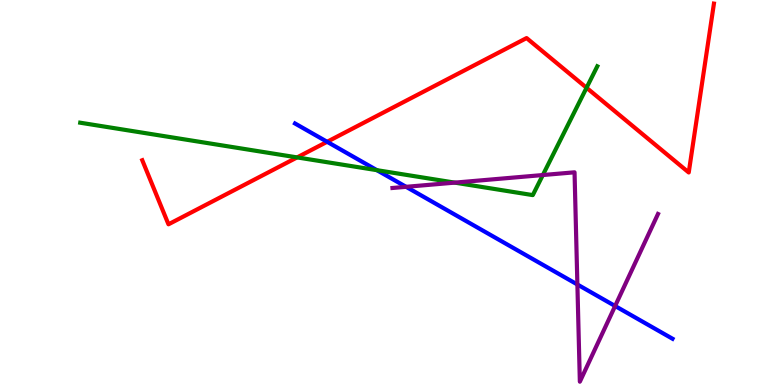[{'lines': ['blue', 'red'], 'intersections': [{'x': 4.22, 'y': 6.32}]}, {'lines': ['green', 'red'], 'intersections': [{'x': 3.83, 'y': 5.91}, {'x': 7.57, 'y': 7.72}]}, {'lines': ['purple', 'red'], 'intersections': []}, {'lines': ['blue', 'green'], 'intersections': [{'x': 4.86, 'y': 5.58}]}, {'lines': ['blue', 'purple'], 'intersections': [{'x': 5.24, 'y': 5.15}, {'x': 7.45, 'y': 2.61}, {'x': 7.94, 'y': 2.05}]}, {'lines': ['green', 'purple'], 'intersections': [{'x': 5.87, 'y': 5.26}, {'x': 7.0, 'y': 5.45}]}]